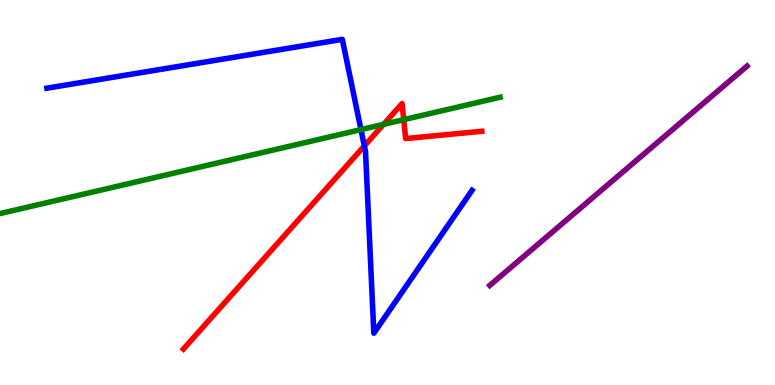[{'lines': ['blue', 'red'], 'intersections': [{'x': 4.7, 'y': 6.21}]}, {'lines': ['green', 'red'], 'intersections': [{'x': 4.95, 'y': 6.77}, {'x': 5.21, 'y': 6.89}]}, {'lines': ['purple', 'red'], 'intersections': []}, {'lines': ['blue', 'green'], 'intersections': [{'x': 4.66, 'y': 6.63}]}, {'lines': ['blue', 'purple'], 'intersections': []}, {'lines': ['green', 'purple'], 'intersections': []}]